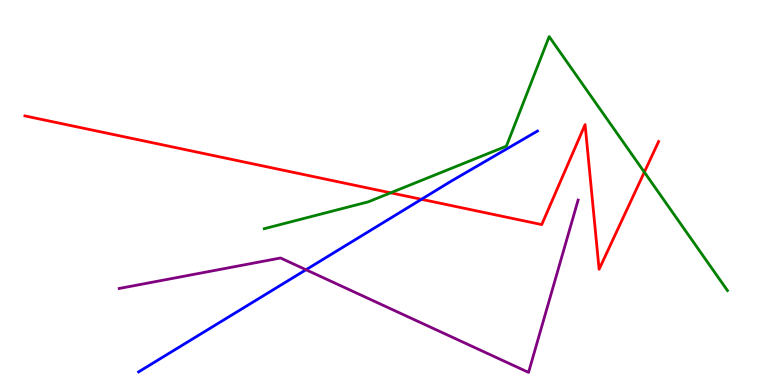[{'lines': ['blue', 'red'], 'intersections': [{'x': 5.44, 'y': 4.82}]}, {'lines': ['green', 'red'], 'intersections': [{'x': 5.04, 'y': 4.99}, {'x': 8.31, 'y': 5.53}]}, {'lines': ['purple', 'red'], 'intersections': []}, {'lines': ['blue', 'green'], 'intersections': []}, {'lines': ['blue', 'purple'], 'intersections': [{'x': 3.95, 'y': 2.99}]}, {'lines': ['green', 'purple'], 'intersections': []}]